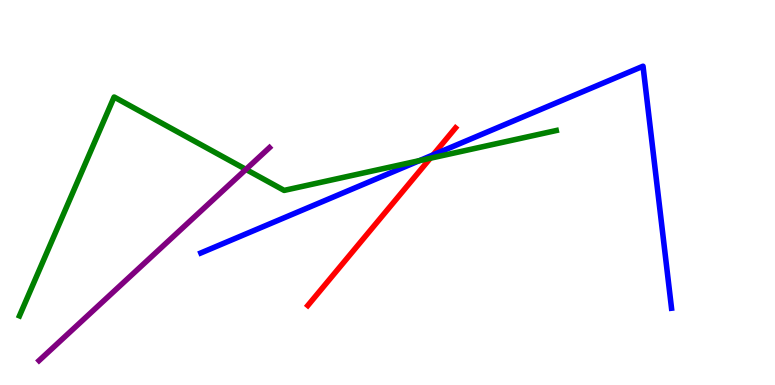[{'lines': ['blue', 'red'], 'intersections': [{'x': 5.59, 'y': 5.98}]}, {'lines': ['green', 'red'], 'intersections': [{'x': 5.55, 'y': 5.89}]}, {'lines': ['purple', 'red'], 'intersections': []}, {'lines': ['blue', 'green'], 'intersections': [{'x': 5.41, 'y': 5.83}]}, {'lines': ['blue', 'purple'], 'intersections': []}, {'lines': ['green', 'purple'], 'intersections': [{'x': 3.17, 'y': 5.6}]}]